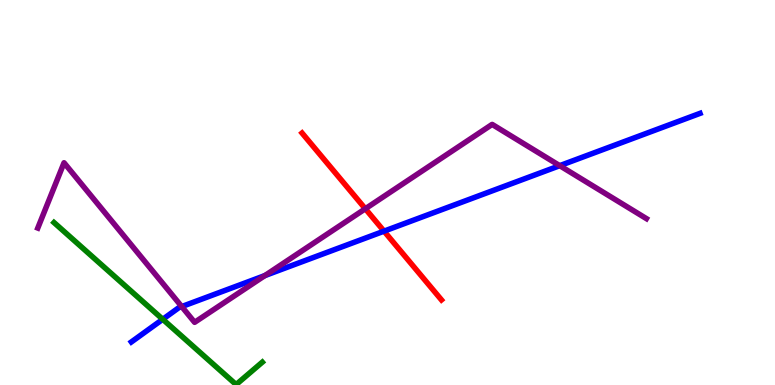[{'lines': ['blue', 'red'], 'intersections': [{'x': 4.96, 'y': 4.0}]}, {'lines': ['green', 'red'], 'intersections': []}, {'lines': ['purple', 'red'], 'intersections': [{'x': 4.71, 'y': 4.58}]}, {'lines': ['blue', 'green'], 'intersections': [{'x': 2.1, 'y': 1.71}]}, {'lines': ['blue', 'purple'], 'intersections': [{'x': 2.34, 'y': 2.04}, {'x': 3.42, 'y': 2.84}, {'x': 7.22, 'y': 5.7}]}, {'lines': ['green', 'purple'], 'intersections': []}]